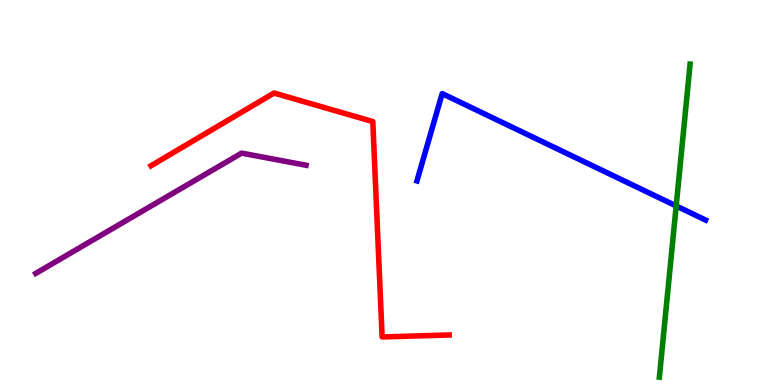[{'lines': ['blue', 'red'], 'intersections': []}, {'lines': ['green', 'red'], 'intersections': []}, {'lines': ['purple', 'red'], 'intersections': []}, {'lines': ['blue', 'green'], 'intersections': [{'x': 8.72, 'y': 4.65}]}, {'lines': ['blue', 'purple'], 'intersections': []}, {'lines': ['green', 'purple'], 'intersections': []}]